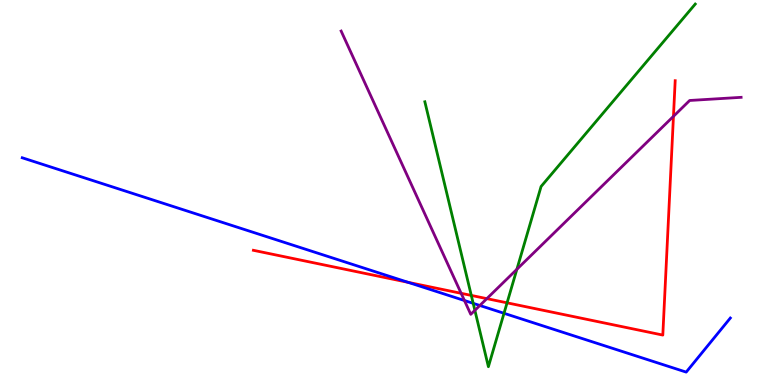[{'lines': ['blue', 'red'], 'intersections': [{'x': 5.27, 'y': 2.67}]}, {'lines': ['green', 'red'], 'intersections': [{'x': 6.08, 'y': 2.33}, {'x': 6.54, 'y': 2.13}]}, {'lines': ['purple', 'red'], 'intersections': [{'x': 5.95, 'y': 2.38}, {'x': 6.28, 'y': 2.24}, {'x': 8.69, 'y': 6.98}]}, {'lines': ['blue', 'green'], 'intersections': [{'x': 6.11, 'y': 2.12}, {'x': 6.5, 'y': 1.86}]}, {'lines': ['blue', 'purple'], 'intersections': [{'x': 5.99, 'y': 2.19}, {'x': 6.19, 'y': 2.07}]}, {'lines': ['green', 'purple'], 'intersections': [{'x': 6.13, 'y': 1.94}, {'x': 6.67, 'y': 3.01}]}]